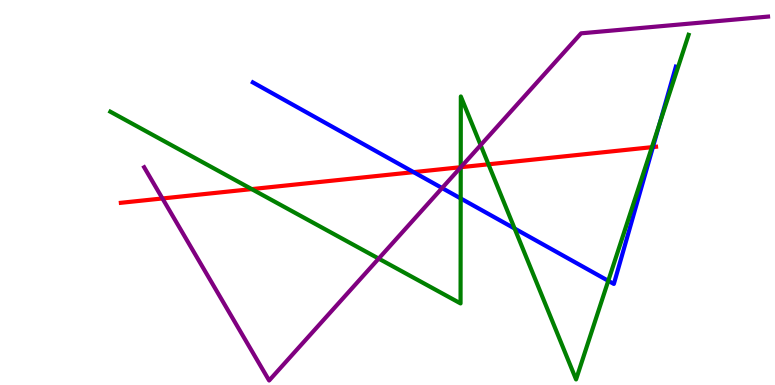[{'lines': ['blue', 'red'], 'intersections': [{'x': 5.34, 'y': 5.53}, {'x': 8.42, 'y': 6.18}]}, {'lines': ['green', 'red'], 'intersections': [{'x': 3.25, 'y': 5.09}, {'x': 5.94, 'y': 5.66}, {'x': 6.3, 'y': 5.73}, {'x': 8.41, 'y': 6.18}]}, {'lines': ['purple', 'red'], 'intersections': [{'x': 2.1, 'y': 4.85}, {'x': 5.95, 'y': 5.66}]}, {'lines': ['blue', 'green'], 'intersections': [{'x': 5.94, 'y': 4.85}, {'x': 6.64, 'y': 4.06}, {'x': 7.85, 'y': 2.71}, {'x': 8.51, 'y': 6.8}]}, {'lines': ['blue', 'purple'], 'intersections': [{'x': 5.7, 'y': 5.12}]}, {'lines': ['green', 'purple'], 'intersections': [{'x': 4.89, 'y': 3.28}, {'x': 5.94, 'y': 5.66}, {'x': 6.2, 'y': 6.23}]}]